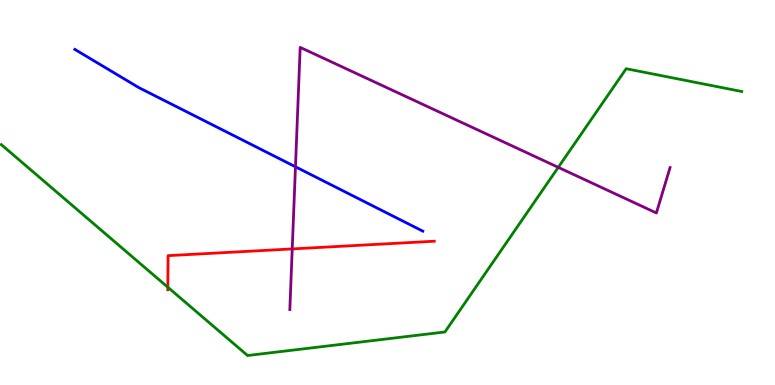[{'lines': ['blue', 'red'], 'intersections': []}, {'lines': ['green', 'red'], 'intersections': [{'x': 2.17, 'y': 2.54}]}, {'lines': ['purple', 'red'], 'intersections': [{'x': 3.77, 'y': 3.53}]}, {'lines': ['blue', 'green'], 'intersections': []}, {'lines': ['blue', 'purple'], 'intersections': [{'x': 3.81, 'y': 5.67}]}, {'lines': ['green', 'purple'], 'intersections': [{'x': 7.2, 'y': 5.65}]}]